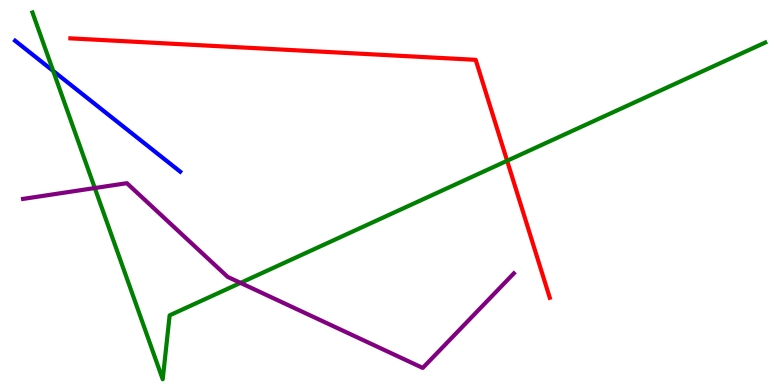[{'lines': ['blue', 'red'], 'intersections': []}, {'lines': ['green', 'red'], 'intersections': [{'x': 6.54, 'y': 5.82}]}, {'lines': ['purple', 'red'], 'intersections': []}, {'lines': ['blue', 'green'], 'intersections': [{'x': 0.687, 'y': 8.16}]}, {'lines': ['blue', 'purple'], 'intersections': []}, {'lines': ['green', 'purple'], 'intersections': [{'x': 1.22, 'y': 5.12}, {'x': 3.1, 'y': 2.65}]}]